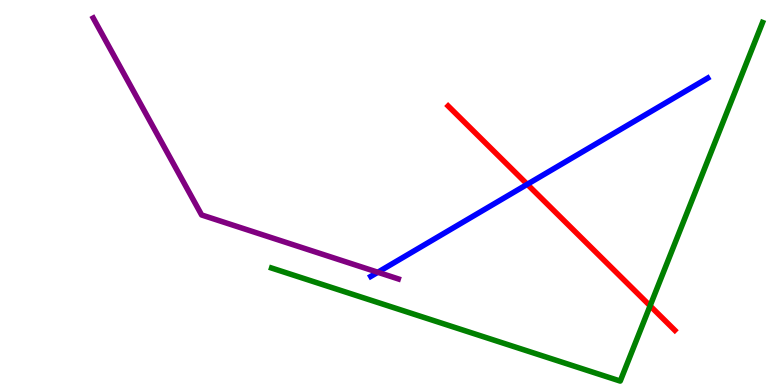[{'lines': ['blue', 'red'], 'intersections': [{'x': 6.8, 'y': 5.21}]}, {'lines': ['green', 'red'], 'intersections': [{'x': 8.39, 'y': 2.06}]}, {'lines': ['purple', 'red'], 'intersections': []}, {'lines': ['blue', 'green'], 'intersections': []}, {'lines': ['blue', 'purple'], 'intersections': [{'x': 4.88, 'y': 2.93}]}, {'lines': ['green', 'purple'], 'intersections': []}]